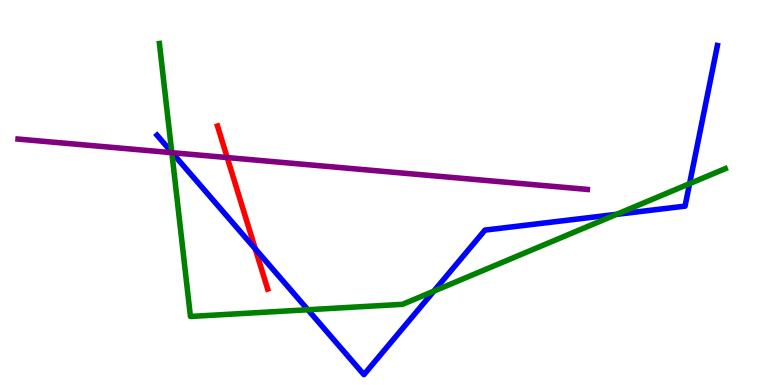[{'lines': ['blue', 'red'], 'intersections': [{'x': 3.29, 'y': 3.53}]}, {'lines': ['green', 'red'], 'intersections': []}, {'lines': ['purple', 'red'], 'intersections': [{'x': 2.93, 'y': 5.91}]}, {'lines': ['blue', 'green'], 'intersections': [{'x': 2.22, 'y': 6.04}, {'x': 3.97, 'y': 1.95}, {'x': 5.6, 'y': 2.44}, {'x': 7.96, 'y': 4.43}, {'x': 8.9, 'y': 5.23}]}, {'lines': ['blue', 'purple'], 'intersections': [{'x': 2.22, 'y': 6.03}]}, {'lines': ['green', 'purple'], 'intersections': [{'x': 2.22, 'y': 6.03}]}]